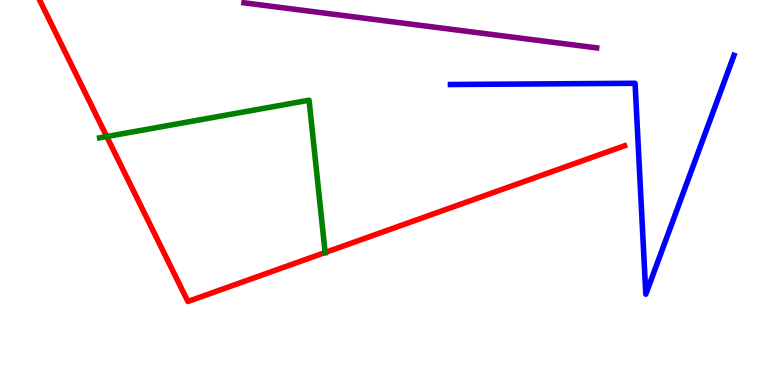[{'lines': ['blue', 'red'], 'intersections': []}, {'lines': ['green', 'red'], 'intersections': [{'x': 1.38, 'y': 6.45}, {'x': 4.2, 'y': 3.44}]}, {'lines': ['purple', 'red'], 'intersections': []}, {'lines': ['blue', 'green'], 'intersections': []}, {'lines': ['blue', 'purple'], 'intersections': []}, {'lines': ['green', 'purple'], 'intersections': []}]